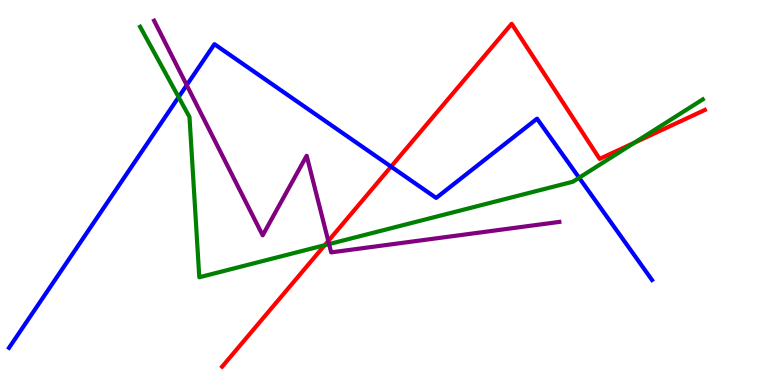[{'lines': ['blue', 'red'], 'intersections': [{'x': 5.05, 'y': 5.67}]}, {'lines': ['green', 'red'], 'intersections': [{'x': 4.19, 'y': 3.63}, {'x': 8.18, 'y': 6.29}]}, {'lines': ['purple', 'red'], 'intersections': [{'x': 4.24, 'y': 3.74}]}, {'lines': ['blue', 'green'], 'intersections': [{'x': 2.3, 'y': 7.48}, {'x': 7.47, 'y': 5.38}]}, {'lines': ['blue', 'purple'], 'intersections': [{'x': 2.41, 'y': 7.79}]}, {'lines': ['green', 'purple'], 'intersections': [{'x': 4.25, 'y': 3.66}]}]